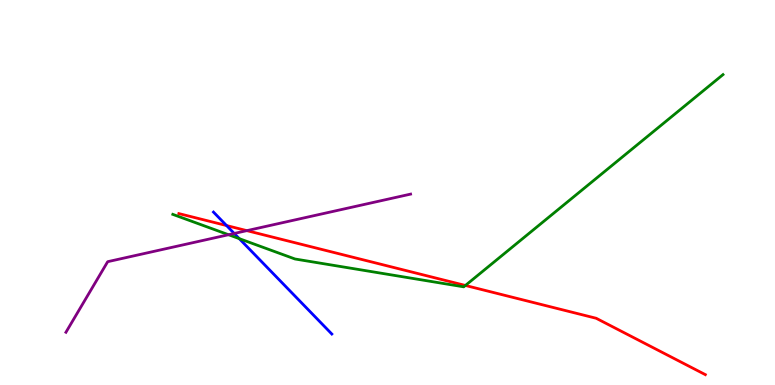[{'lines': ['blue', 'red'], 'intersections': [{'x': 2.92, 'y': 4.14}]}, {'lines': ['green', 'red'], 'intersections': [{'x': 6.01, 'y': 2.59}]}, {'lines': ['purple', 'red'], 'intersections': [{'x': 3.19, 'y': 4.01}]}, {'lines': ['blue', 'green'], 'intersections': [{'x': 3.09, 'y': 3.8}]}, {'lines': ['blue', 'purple'], 'intersections': [{'x': 3.02, 'y': 3.94}]}, {'lines': ['green', 'purple'], 'intersections': [{'x': 2.95, 'y': 3.9}]}]